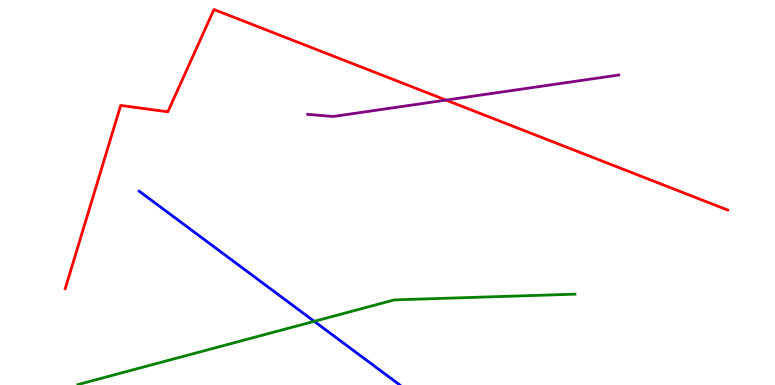[{'lines': ['blue', 'red'], 'intersections': []}, {'lines': ['green', 'red'], 'intersections': []}, {'lines': ['purple', 'red'], 'intersections': [{'x': 5.76, 'y': 7.4}]}, {'lines': ['blue', 'green'], 'intersections': [{'x': 4.05, 'y': 1.65}]}, {'lines': ['blue', 'purple'], 'intersections': []}, {'lines': ['green', 'purple'], 'intersections': []}]